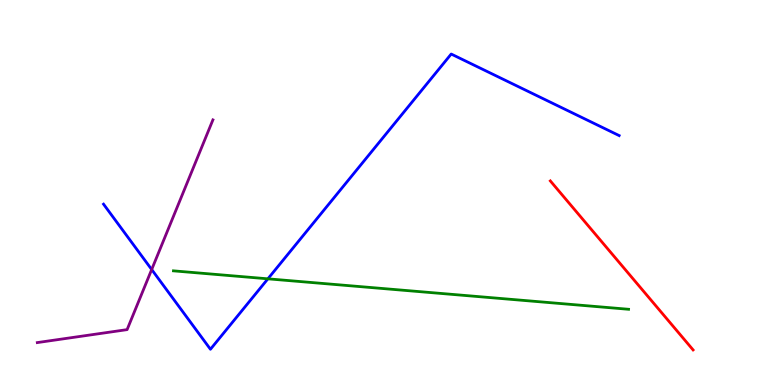[{'lines': ['blue', 'red'], 'intersections': []}, {'lines': ['green', 'red'], 'intersections': []}, {'lines': ['purple', 'red'], 'intersections': []}, {'lines': ['blue', 'green'], 'intersections': [{'x': 3.46, 'y': 2.76}]}, {'lines': ['blue', 'purple'], 'intersections': [{'x': 1.96, 'y': 3.0}]}, {'lines': ['green', 'purple'], 'intersections': []}]